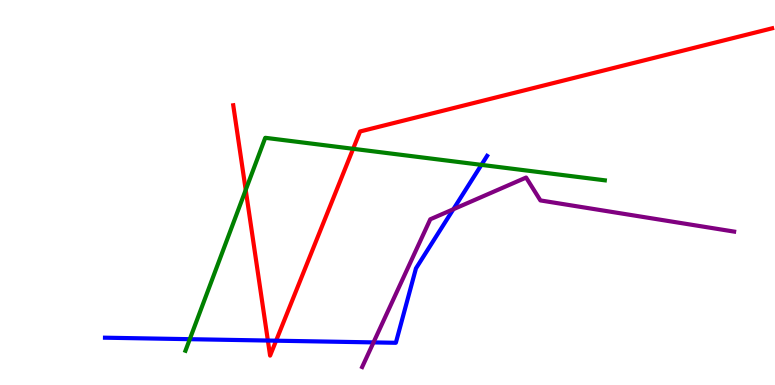[{'lines': ['blue', 'red'], 'intersections': [{'x': 3.46, 'y': 1.15}, {'x': 3.56, 'y': 1.15}]}, {'lines': ['green', 'red'], 'intersections': [{'x': 3.17, 'y': 5.07}, {'x': 4.56, 'y': 6.14}]}, {'lines': ['purple', 'red'], 'intersections': []}, {'lines': ['blue', 'green'], 'intersections': [{'x': 2.45, 'y': 1.19}, {'x': 6.21, 'y': 5.72}]}, {'lines': ['blue', 'purple'], 'intersections': [{'x': 4.82, 'y': 1.11}, {'x': 5.85, 'y': 4.57}]}, {'lines': ['green', 'purple'], 'intersections': []}]